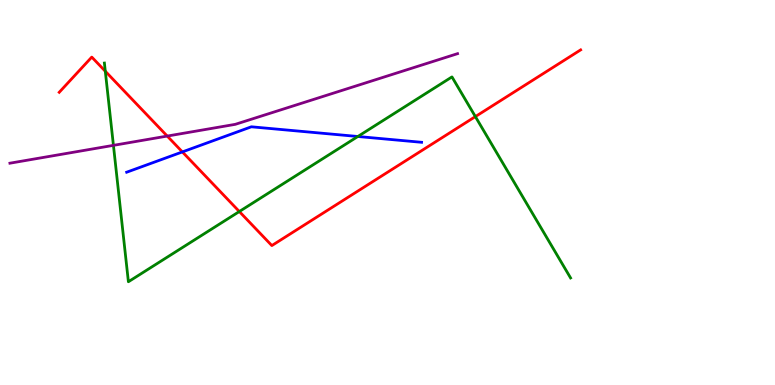[{'lines': ['blue', 'red'], 'intersections': [{'x': 2.35, 'y': 6.05}]}, {'lines': ['green', 'red'], 'intersections': [{'x': 1.36, 'y': 8.15}, {'x': 3.09, 'y': 4.51}, {'x': 6.13, 'y': 6.97}]}, {'lines': ['purple', 'red'], 'intersections': [{'x': 2.16, 'y': 6.47}]}, {'lines': ['blue', 'green'], 'intersections': [{'x': 4.62, 'y': 6.45}]}, {'lines': ['blue', 'purple'], 'intersections': []}, {'lines': ['green', 'purple'], 'intersections': [{'x': 1.46, 'y': 6.22}]}]